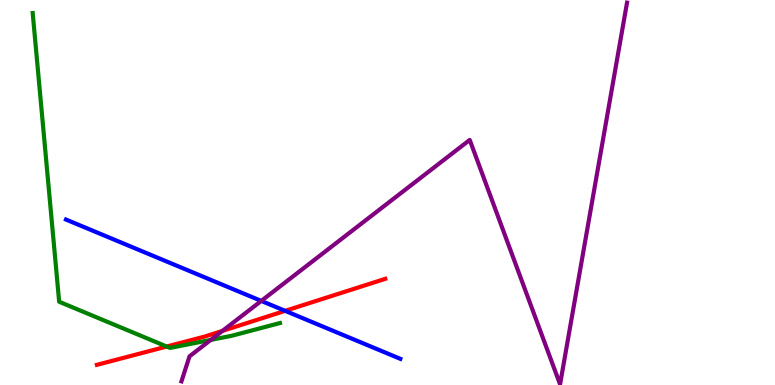[{'lines': ['blue', 'red'], 'intersections': [{'x': 3.68, 'y': 1.93}]}, {'lines': ['green', 'red'], 'intersections': [{'x': 2.15, 'y': 0.999}]}, {'lines': ['purple', 'red'], 'intersections': [{'x': 2.87, 'y': 1.41}]}, {'lines': ['blue', 'green'], 'intersections': []}, {'lines': ['blue', 'purple'], 'intersections': [{'x': 3.37, 'y': 2.18}]}, {'lines': ['green', 'purple'], 'intersections': [{'x': 2.72, 'y': 1.17}]}]